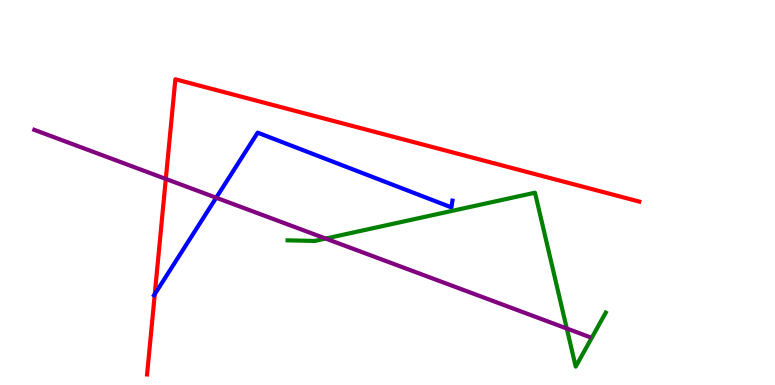[{'lines': ['blue', 'red'], 'intersections': [{'x': 2.0, 'y': 2.36}]}, {'lines': ['green', 'red'], 'intersections': []}, {'lines': ['purple', 'red'], 'intersections': [{'x': 2.14, 'y': 5.35}]}, {'lines': ['blue', 'green'], 'intersections': []}, {'lines': ['blue', 'purple'], 'intersections': [{'x': 2.79, 'y': 4.86}]}, {'lines': ['green', 'purple'], 'intersections': [{'x': 4.2, 'y': 3.8}, {'x': 7.31, 'y': 1.47}]}]